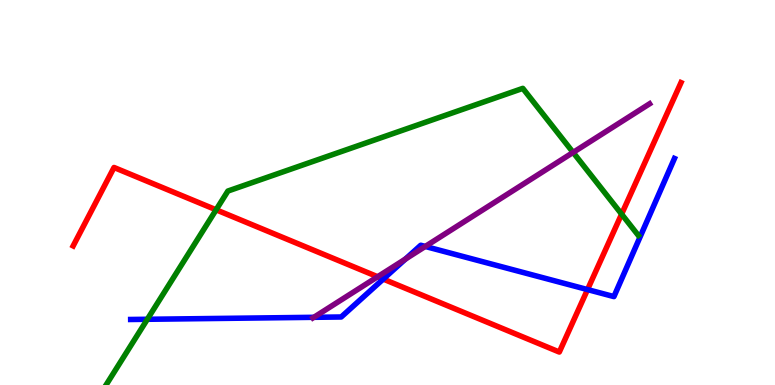[{'lines': ['blue', 'red'], 'intersections': [{'x': 4.95, 'y': 2.75}, {'x': 7.58, 'y': 2.48}]}, {'lines': ['green', 'red'], 'intersections': [{'x': 2.79, 'y': 4.55}, {'x': 8.02, 'y': 4.44}]}, {'lines': ['purple', 'red'], 'intersections': [{'x': 4.87, 'y': 2.81}]}, {'lines': ['blue', 'green'], 'intersections': [{'x': 1.9, 'y': 1.71}]}, {'lines': ['blue', 'purple'], 'intersections': [{'x': 4.05, 'y': 1.76}, {'x': 5.23, 'y': 3.27}, {'x': 5.49, 'y': 3.6}]}, {'lines': ['green', 'purple'], 'intersections': [{'x': 7.4, 'y': 6.04}]}]